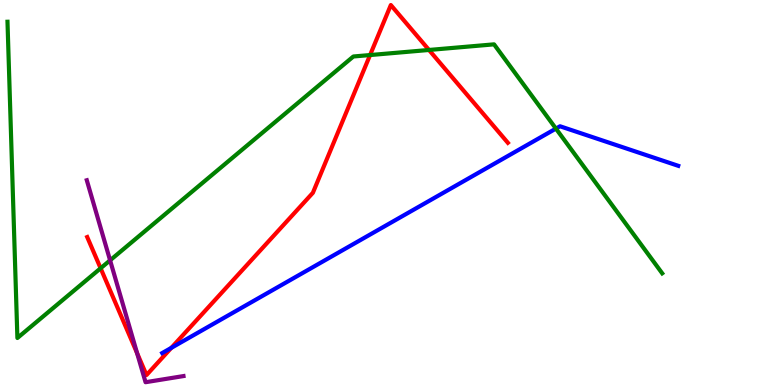[{'lines': ['blue', 'red'], 'intersections': [{'x': 2.21, 'y': 0.965}]}, {'lines': ['green', 'red'], 'intersections': [{'x': 1.3, 'y': 3.03}, {'x': 4.78, 'y': 8.57}, {'x': 5.54, 'y': 8.7}]}, {'lines': ['purple', 'red'], 'intersections': [{'x': 1.77, 'y': 0.827}]}, {'lines': ['blue', 'green'], 'intersections': [{'x': 7.17, 'y': 6.66}]}, {'lines': ['blue', 'purple'], 'intersections': []}, {'lines': ['green', 'purple'], 'intersections': [{'x': 1.42, 'y': 3.24}]}]